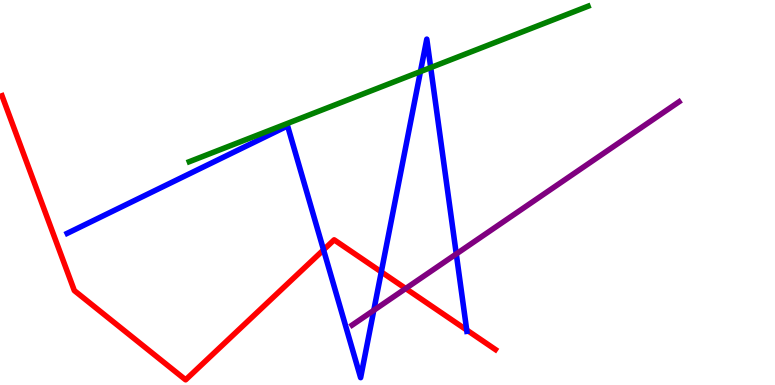[{'lines': ['blue', 'red'], 'intersections': [{'x': 4.17, 'y': 3.51}, {'x': 4.92, 'y': 2.94}, {'x': 6.02, 'y': 1.43}]}, {'lines': ['green', 'red'], 'intersections': []}, {'lines': ['purple', 'red'], 'intersections': [{'x': 5.23, 'y': 2.51}]}, {'lines': ['blue', 'green'], 'intersections': [{'x': 5.43, 'y': 8.14}, {'x': 5.56, 'y': 8.24}]}, {'lines': ['blue', 'purple'], 'intersections': [{'x': 4.82, 'y': 1.94}, {'x': 5.89, 'y': 3.4}]}, {'lines': ['green', 'purple'], 'intersections': []}]